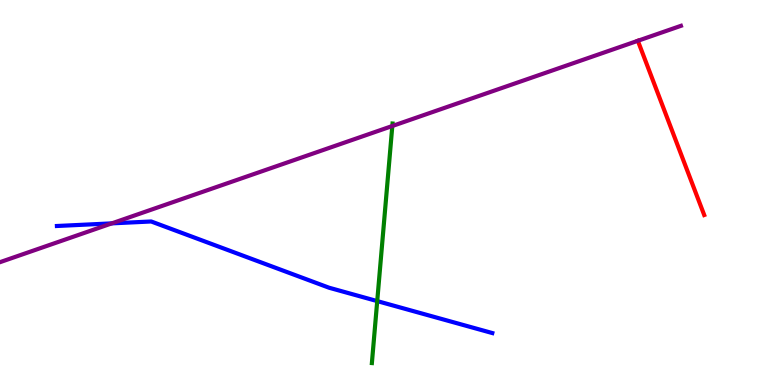[{'lines': ['blue', 'red'], 'intersections': []}, {'lines': ['green', 'red'], 'intersections': []}, {'lines': ['purple', 'red'], 'intersections': [{'x': 8.23, 'y': 8.94}]}, {'lines': ['blue', 'green'], 'intersections': [{'x': 4.87, 'y': 2.18}]}, {'lines': ['blue', 'purple'], 'intersections': [{'x': 1.44, 'y': 4.2}]}, {'lines': ['green', 'purple'], 'intersections': [{'x': 5.06, 'y': 6.73}]}]